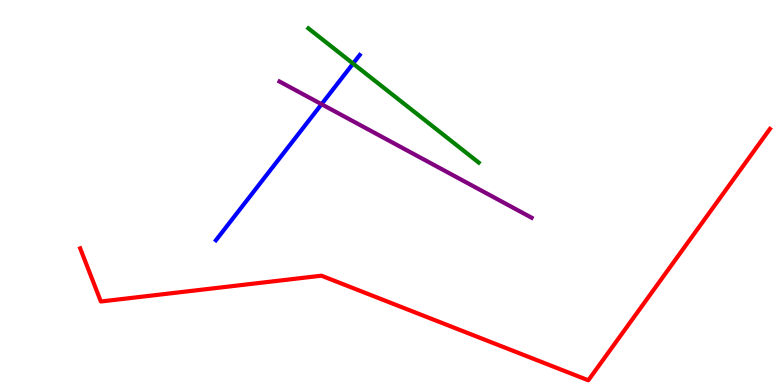[{'lines': ['blue', 'red'], 'intersections': []}, {'lines': ['green', 'red'], 'intersections': []}, {'lines': ['purple', 'red'], 'intersections': []}, {'lines': ['blue', 'green'], 'intersections': [{'x': 4.56, 'y': 8.35}]}, {'lines': ['blue', 'purple'], 'intersections': [{'x': 4.15, 'y': 7.29}]}, {'lines': ['green', 'purple'], 'intersections': []}]